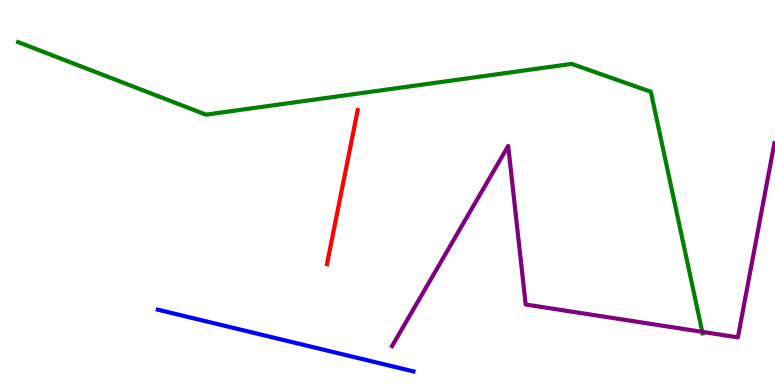[{'lines': ['blue', 'red'], 'intersections': []}, {'lines': ['green', 'red'], 'intersections': []}, {'lines': ['purple', 'red'], 'intersections': []}, {'lines': ['blue', 'green'], 'intersections': []}, {'lines': ['blue', 'purple'], 'intersections': []}, {'lines': ['green', 'purple'], 'intersections': [{'x': 9.06, 'y': 1.38}]}]